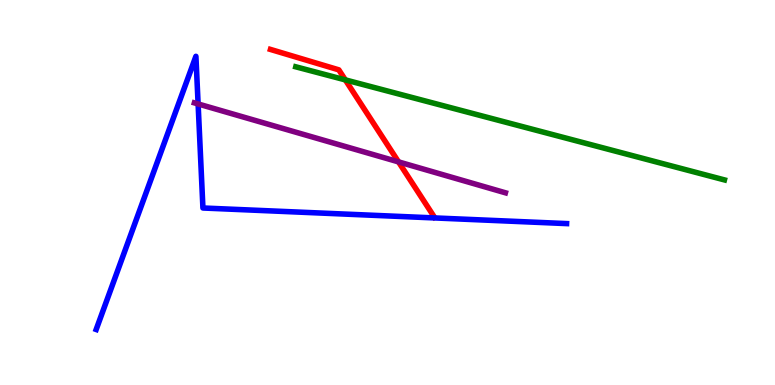[{'lines': ['blue', 'red'], 'intersections': []}, {'lines': ['green', 'red'], 'intersections': [{'x': 4.46, 'y': 7.93}]}, {'lines': ['purple', 'red'], 'intersections': [{'x': 5.14, 'y': 5.8}]}, {'lines': ['blue', 'green'], 'intersections': []}, {'lines': ['blue', 'purple'], 'intersections': [{'x': 2.56, 'y': 7.3}]}, {'lines': ['green', 'purple'], 'intersections': []}]